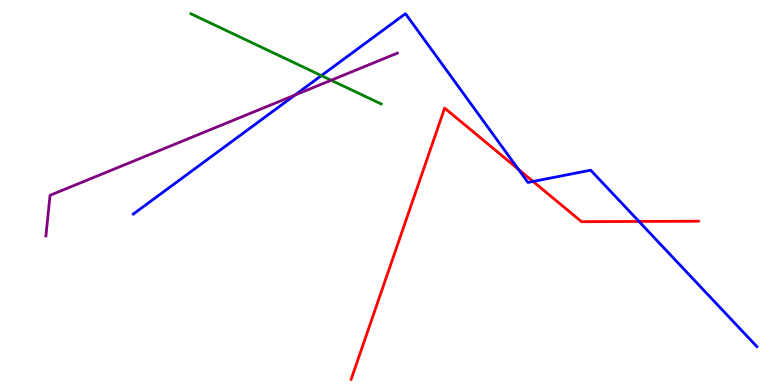[{'lines': ['blue', 'red'], 'intersections': [{'x': 6.69, 'y': 5.6}, {'x': 6.88, 'y': 5.29}, {'x': 8.24, 'y': 4.25}]}, {'lines': ['green', 'red'], 'intersections': []}, {'lines': ['purple', 'red'], 'intersections': []}, {'lines': ['blue', 'green'], 'intersections': [{'x': 4.15, 'y': 8.04}]}, {'lines': ['blue', 'purple'], 'intersections': [{'x': 3.81, 'y': 7.53}]}, {'lines': ['green', 'purple'], 'intersections': [{'x': 4.27, 'y': 7.92}]}]